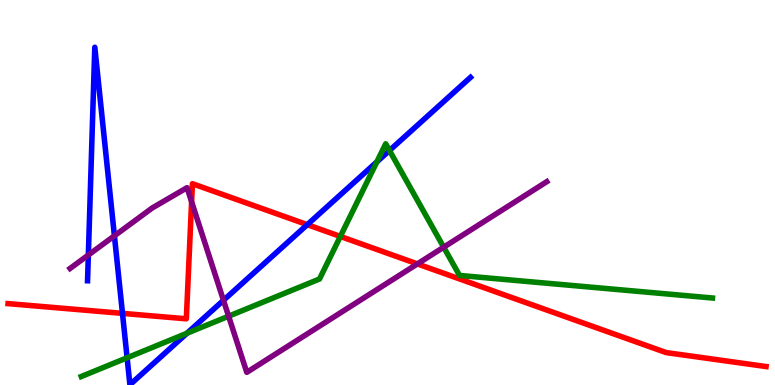[{'lines': ['blue', 'red'], 'intersections': [{'x': 1.58, 'y': 1.86}, {'x': 3.97, 'y': 4.16}]}, {'lines': ['green', 'red'], 'intersections': [{'x': 4.39, 'y': 3.86}]}, {'lines': ['purple', 'red'], 'intersections': [{'x': 2.47, 'y': 4.76}, {'x': 5.39, 'y': 3.15}]}, {'lines': ['blue', 'green'], 'intersections': [{'x': 1.64, 'y': 0.708}, {'x': 2.41, 'y': 1.34}, {'x': 4.86, 'y': 5.8}, {'x': 5.03, 'y': 6.09}]}, {'lines': ['blue', 'purple'], 'intersections': [{'x': 1.14, 'y': 3.38}, {'x': 1.48, 'y': 3.87}, {'x': 2.88, 'y': 2.2}]}, {'lines': ['green', 'purple'], 'intersections': [{'x': 2.95, 'y': 1.79}, {'x': 5.73, 'y': 3.58}]}]